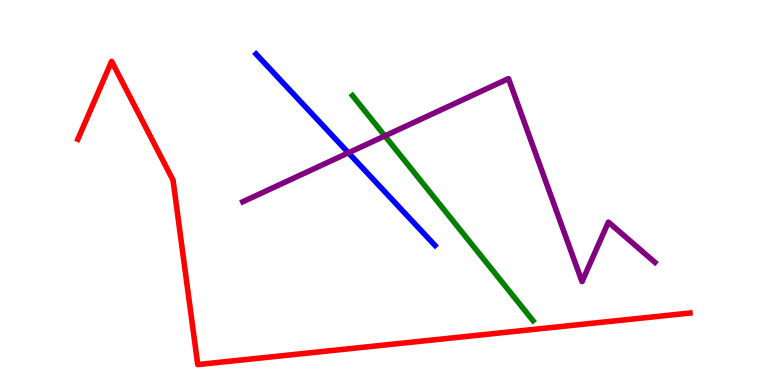[{'lines': ['blue', 'red'], 'intersections': []}, {'lines': ['green', 'red'], 'intersections': []}, {'lines': ['purple', 'red'], 'intersections': []}, {'lines': ['blue', 'green'], 'intersections': []}, {'lines': ['blue', 'purple'], 'intersections': [{'x': 4.5, 'y': 6.03}]}, {'lines': ['green', 'purple'], 'intersections': [{'x': 4.97, 'y': 6.47}]}]